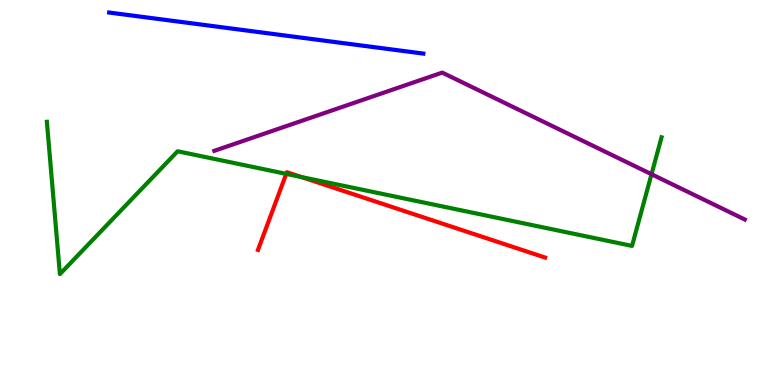[{'lines': ['blue', 'red'], 'intersections': []}, {'lines': ['green', 'red'], 'intersections': [{'x': 3.69, 'y': 5.48}, {'x': 3.89, 'y': 5.4}]}, {'lines': ['purple', 'red'], 'intersections': []}, {'lines': ['blue', 'green'], 'intersections': []}, {'lines': ['blue', 'purple'], 'intersections': []}, {'lines': ['green', 'purple'], 'intersections': [{'x': 8.41, 'y': 5.47}]}]